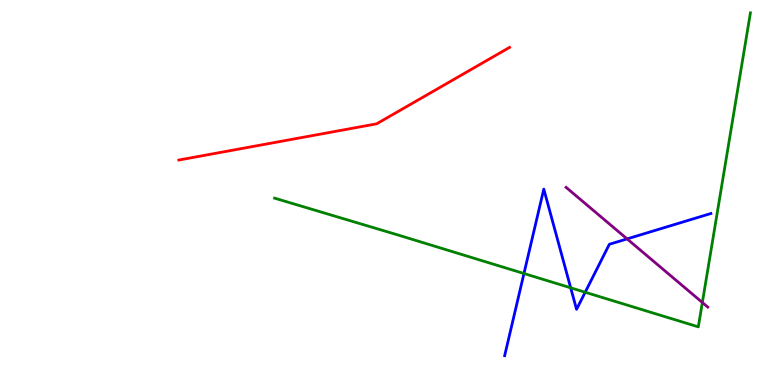[{'lines': ['blue', 'red'], 'intersections': []}, {'lines': ['green', 'red'], 'intersections': []}, {'lines': ['purple', 'red'], 'intersections': []}, {'lines': ['blue', 'green'], 'intersections': [{'x': 6.76, 'y': 2.9}, {'x': 7.36, 'y': 2.52}, {'x': 7.55, 'y': 2.41}]}, {'lines': ['blue', 'purple'], 'intersections': [{'x': 8.09, 'y': 3.79}]}, {'lines': ['green', 'purple'], 'intersections': [{'x': 9.06, 'y': 2.14}]}]